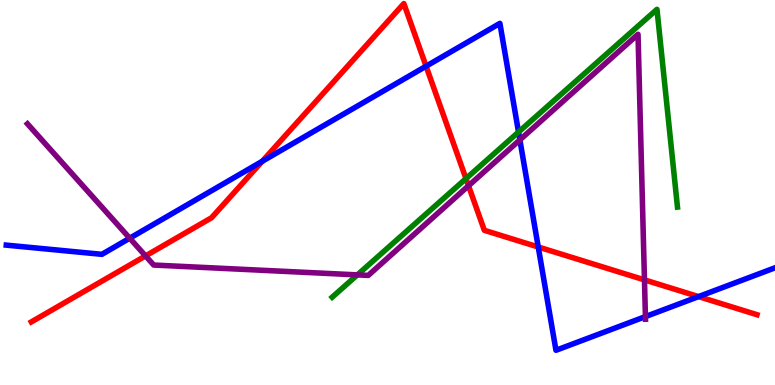[{'lines': ['blue', 'red'], 'intersections': [{'x': 3.38, 'y': 5.81}, {'x': 5.5, 'y': 8.28}, {'x': 6.95, 'y': 3.58}, {'x': 9.01, 'y': 2.3}]}, {'lines': ['green', 'red'], 'intersections': [{'x': 6.01, 'y': 5.36}]}, {'lines': ['purple', 'red'], 'intersections': [{'x': 1.88, 'y': 3.35}, {'x': 6.05, 'y': 5.17}, {'x': 8.32, 'y': 2.73}]}, {'lines': ['blue', 'green'], 'intersections': [{'x': 6.69, 'y': 6.57}]}, {'lines': ['blue', 'purple'], 'intersections': [{'x': 1.67, 'y': 3.81}, {'x': 6.71, 'y': 6.37}, {'x': 8.33, 'y': 1.78}]}, {'lines': ['green', 'purple'], 'intersections': [{'x': 4.61, 'y': 2.86}]}]